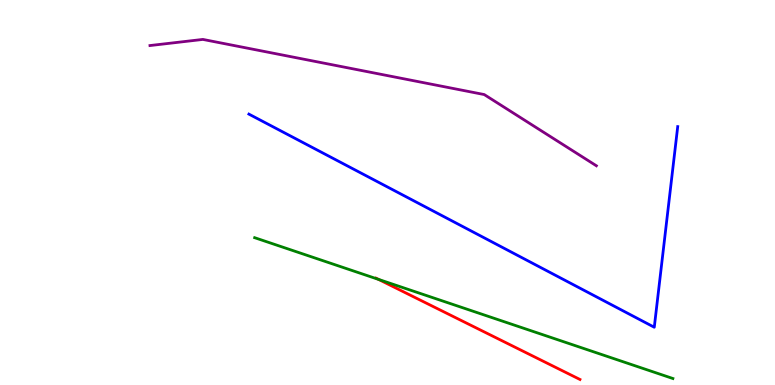[{'lines': ['blue', 'red'], 'intersections': []}, {'lines': ['green', 'red'], 'intersections': [{'x': 4.88, 'y': 2.74}]}, {'lines': ['purple', 'red'], 'intersections': []}, {'lines': ['blue', 'green'], 'intersections': []}, {'lines': ['blue', 'purple'], 'intersections': []}, {'lines': ['green', 'purple'], 'intersections': []}]